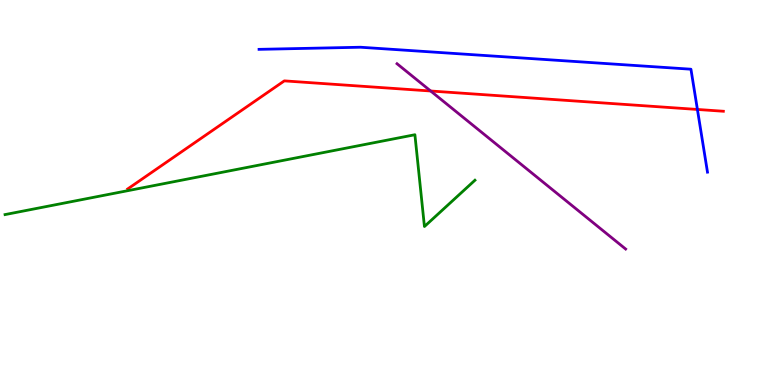[{'lines': ['blue', 'red'], 'intersections': [{'x': 9.0, 'y': 7.16}]}, {'lines': ['green', 'red'], 'intersections': []}, {'lines': ['purple', 'red'], 'intersections': [{'x': 5.56, 'y': 7.64}]}, {'lines': ['blue', 'green'], 'intersections': []}, {'lines': ['blue', 'purple'], 'intersections': []}, {'lines': ['green', 'purple'], 'intersections': []}]